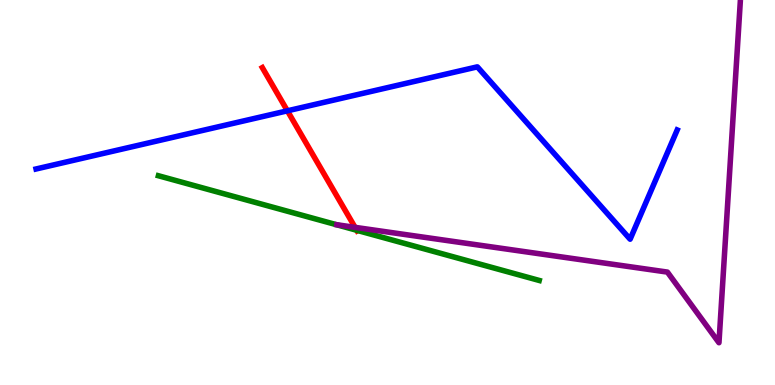[{'lines': ['blue', 'red'], 'intersections': [{'x': 3.71, 'y': 7.12}]}, {'lines': ['green', 'red'], 'intersections': [{'x': 4.6, 'y': 4.02}]}, {'lines': ['purple', 'red'], 'intersections': [{'x': 4.58, 'y': 4.09}]}, {'lines': ['blue', 'green'], 'intersections': []}, {'lines': ['blue', 'purple'], 'intersections': []}, {'lines': ['green', 'purple'], 'intersections': []}]